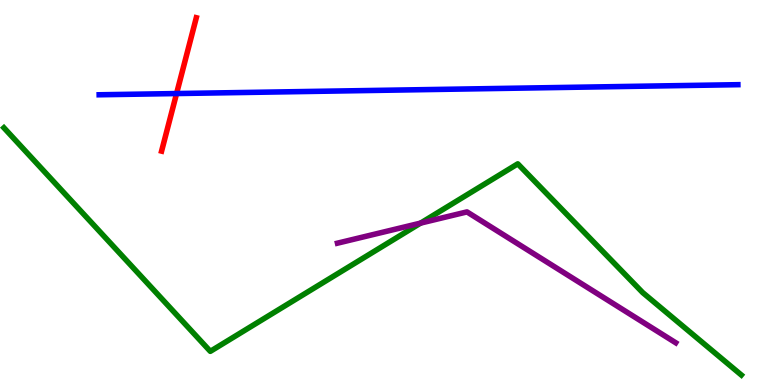[{'lines': ['blue', 'red'], 'intersections': [{'x': 2.28, 'y': 7.57}]}, {'lines': ['green', 'red'], 'intersections': []}, {'lines': ['purple', 'red'], 'intersections': []}, {'lines': ['blue', 'green'], 'intersections': []}, {'lines': ['blue', 'purple'], 'intersections': []}, {'lines': ['green', 'purple'], 'intersections': [{'x': 5.43, 'y': 4.21}]}]